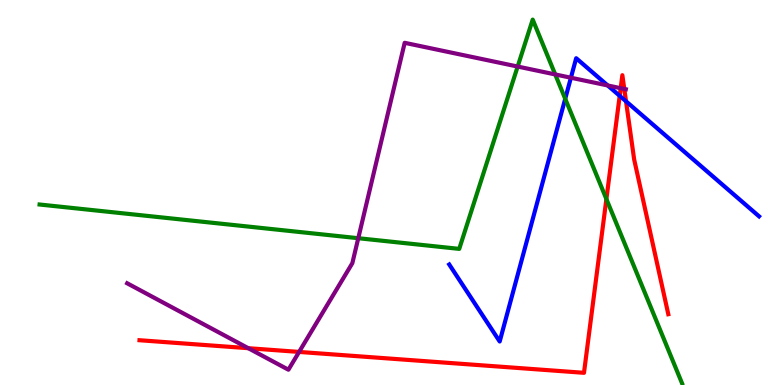[{'lines': ['blue', 'red'], 'intersections': [{'x': 8.0, 'y': 7.51}, {'x': 8.08, 'y': 7.37}]}, {'lines': ['green', 'red'], 'intersections': [{'x': 7.82, 'y': 4.83}]}, {'lines': ['purple', 'red'], 'intersections': [{'x': 3.2, 'y': 0.956}, {'x': 3.86, 'y': 0.859}, {'x': 8.01, 'y': 7.71}, {'x': 8.06, 'y': 7.69}]}, {'lines': ['blue', 'green'], 'intersections': [{'x': 7.29, 'y': 7.43}]}, {'lines': ['blue', 'purple'], 'intersections': [{'x': 7.37, 'y': 7.98}, {'x': 7.84, 'y': 7.78}]}, {'lines': ['green', 'purple'], 'intersections': [{'x': 4.62, 'y': 3.81}, {'x': 6.68, 'y': 8.27}, {'x': 7.16, 'y': 8.07}]}]